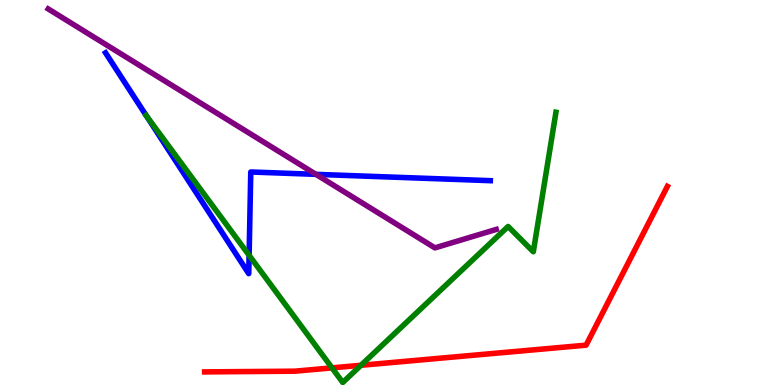[{'lines': ['blue', 'red'], 'intersections': []}, {'lines': ['green', 'red'], 'intersections': [{'x': 4.28, 'y': 0.445}, {'x': 4.66, 'y': 0.512}]}, {'lines': ['purple', 'red'], 'intersections': []}, {'lines': ['blue', 'green'], 'intersections': [{'x': 1.89, 'y': 6.99}, {'x': 3.21, 'y': 3.37}]}, {'lines': ['blue', 'purple'], 'intersections': [{'x': 4.08, 'y': 5.47}]}, {'lines': ['green', 'purple'], 'intersections': []}]